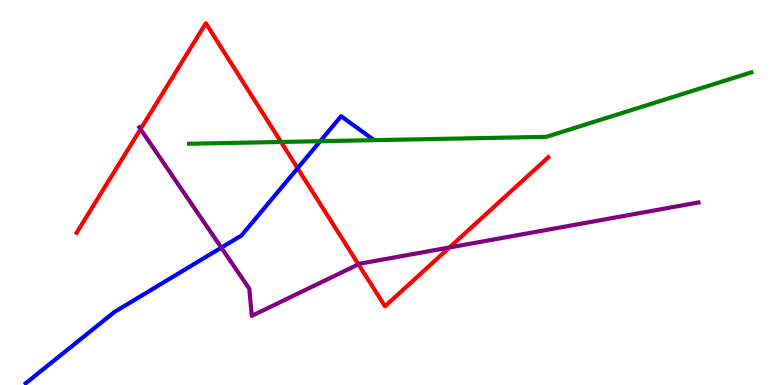[{'lines': ['blue', 'red'], 'intersections': [{'x': 3.84, 'y': 5.63}]}, {'lines': ['green', 'red'], 'intersections': [{'x': 3.63, 'y': 6.31}]}, {'lines': ['purple', 'red'], 'intersections': [{'x': 1.81, 'y': 6.65}, {'x': 4.63, 'y': 3.13}, {'x': 5.8, 'y': 3.57}]}, {'lines': ['blue', 'green'], 'intersections': [{'x': 4.13, 'y': 6.33}]}, {'lines': ['blue', 'purple'], 'intersections': [{'x': 2.86, 'y': 3.57}]}, {'lines': ['green', 'purple'], 'intersections': []}]